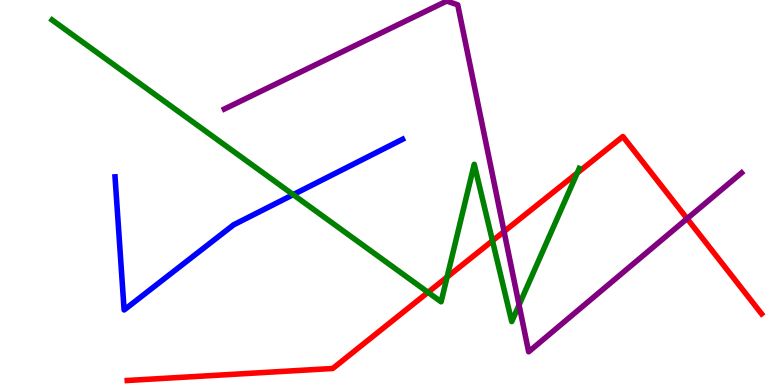[{'lines': ['blue', 'red'], 'intersections': []}, {'lines': ['green', 'red'], 'intersections': [{'x': 5.52, 'y': 2.41}, {'x': 5.77, 'y': 2.8}, {'x': 6.35, 'y': 3.75}, {'x': 7.45, 'y': 5.51}]}, {'lines': ['purple', 'red'], 'intersections': [{'x': 6.5, 'y': 3.99}, {'x': 8.87, 'y': 4.32}]}, {'lines': ['blue', 'green'], 'intersections': [{'x': 3.78, 'y': 4.94}]}, {'lines': ['blue', 'purple'], 'intersections': []}, {'lines': ['green', 'purple'], 'intersections': [{'x': 6.7, 'y': 2.08}]}]